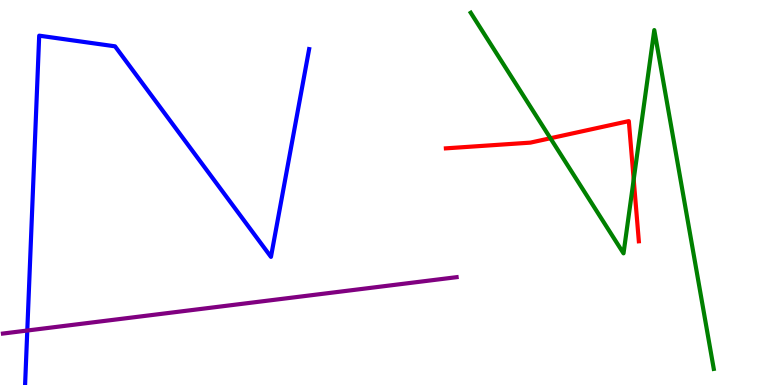[{'lines': ['blue', 'red'], 'intersections': []}, {'lines': ['green', 'red'], 'intersections': [{'x': 7.1, 'y': 6.41}, {'x': 8.18, 'y': 5.34}]}, {'lines': ['purple', 'red'], 'intersections': []}, {'lines': ['blue', 'green'], 'intersections': []}, {'lines': ['blue', 'purple'], 'intersections': [{'x': 0.352, 'y': 1.41}]}, {'lines': ['green', 'purple'], 'intersections': []}]